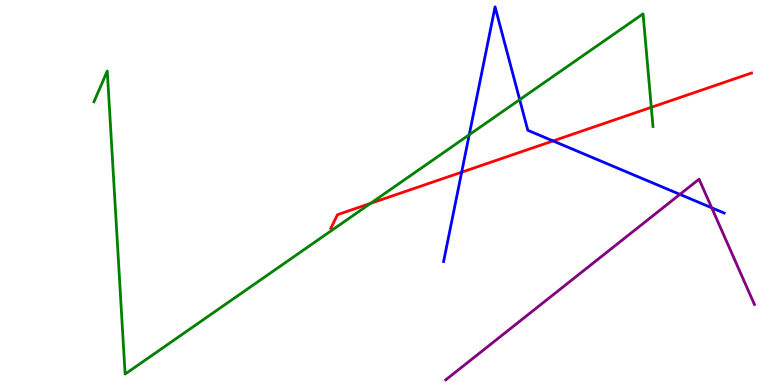[{'lines': ['blue', 'red'], 'intersections': [{'x': 5.96, 'y': 5.53}, {'x': 7.14, 'y': 6.34}]}, {'lines': ['green', 'red'], 'intersections': [{'x': 4.78, 'y': 4.72}, {'x': 8.4, 'y': 7.21}]}, {'lines': ['purple', 'red'], 'intersections': []}, {'lines': ['blue', 'green'], 'intersections': [{'x': 6.05, 'y': 6.5}, {'x': 6.71, 'y': 7.41}]}, {'lines': ['blue', 'purple'], 'intersections': [{'x': 8.77, 'y': 4.95}, {'x': 9.18, 'y': 4.6}]}, {'lines': ['green', 'purple'], 'intersections': []}]